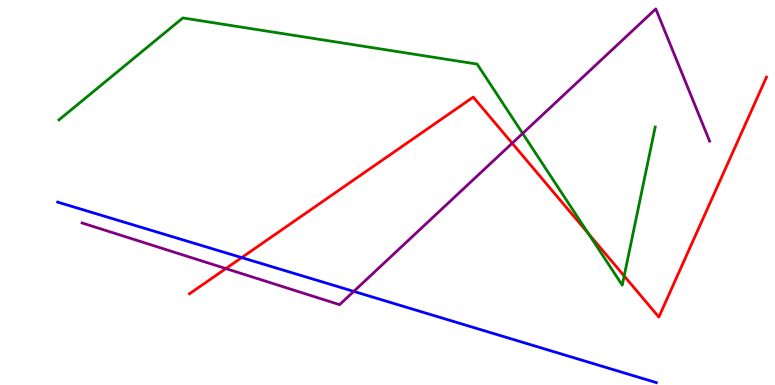[{'lines': ['blue', 'red'], 'intersections': [{'x': 3.12, 'y': 3.31}]}, {'lines': ['green', 'red'], 'intersections': [{'x': 7.59, 'y': 3.93}, {'x': 8.05, 'y': 2.83}]}, {'lines': ['purple', 'red'], 'intersections': [{'x': 2.91, 'y': 3.02}, {'x': 6.61, 'y': 6.28}]}, {'lines': ['blue', 'green'], 'intersections': []}, {'lines': ['blue', 'purple'], 'intersections': [{'x': 4.56, 'y': 2.43}]}, {'lines': ['green', 'purple'], 'intersections': [{'x': 6.74, 'y': 6.53}]}]